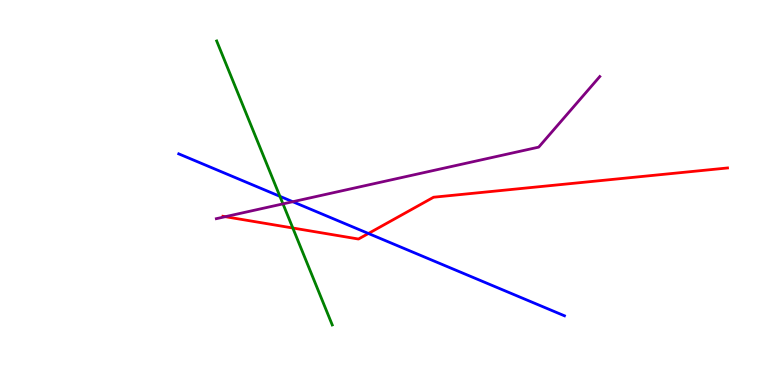[{'lines': ['blue', 'red'], 'intersections': [{'x': 4.75, 'y': 3.94}]}, {'lines': ['green', 'red'], 'intersections': [{'x': 3.78, 'y': 4.08}]}, {'lines': ['purple', 'red'], 'intersections': [{'x': 2.91, 'y': 4.37}]}, {'lines': ['blue', 'green'], 'intersections': [{'x': 3.61, 'y': 4.9}]}, {'lines': ['blue', 'purple'], 'intersections': [{'x': 3.78, 'y': 4.76}]}, {'lines': ['green', 'purple'], 'intersections': [{'x': 3.65, 'y': 4.7}]}]